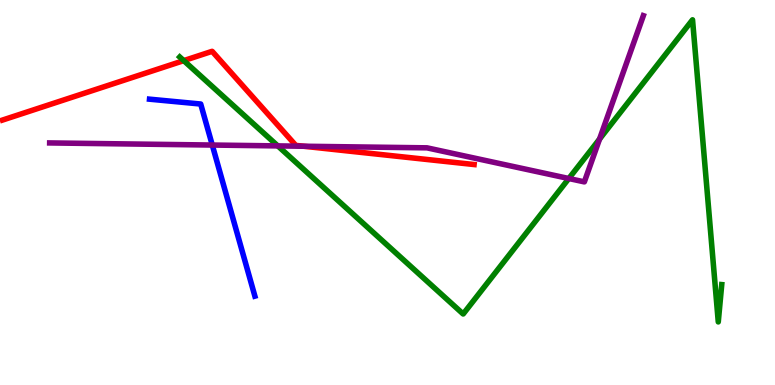[{'lines': ['blue', 'red'], 'intersections': []}, {'lines': ['green', 'red'], 'intersections': [{'x': 2.37, 'y': 8.43}]}, {'lines': ['purple', 'red'], 'intersections': [{'x': 3.92, 'y': 6.2}]}, {'lines': ['blue', 'green'], 'intersections': []}, {'lines': ['blue', 'purple'], 'intersections': [{'x': 2.74, 'y': 6.23}]}, {'lines': ['green', 'purple'], 'intersections': [{'x': 3.58, 'y': 6.21}, {'x': 7.34, 'y': 5.36}, {'x': 7.74, 'y': 6.39}]}]